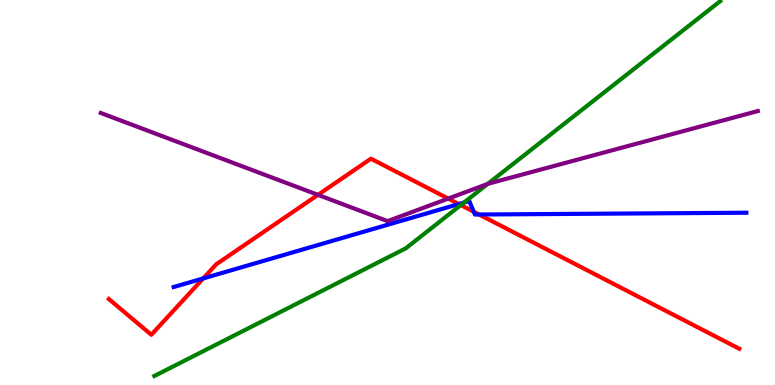[{'lines': ['blue', 'red'], 'intersections': [{'x': 2.62, 'y': 2.77}, {'x': 5.92, 'y': 4.7}, {'x': 6.11, 'y': 4.5}, {'x': 6.18, 'y': 4.43}]}, {'lines': ['green', 'red'], 'intersections': [{'x': 5.95, 'y': 4.67}]}, {'lines': ['purple', 'red'], 'intersections': [{'x': 4.1, 'y': 4.94}, {'x': 5.78, 'y': 4.84}]}, {'lines': ['blue', 'green'], 'intersections': [{'x': 5.99, 'y': 4.74}]}, {'lines': ['blue', 'purple'], 'intersections': []}, {'lines': ['green', 'purple'], 'intersections': [{'x': 6.29, 'y': 5.22}]}]